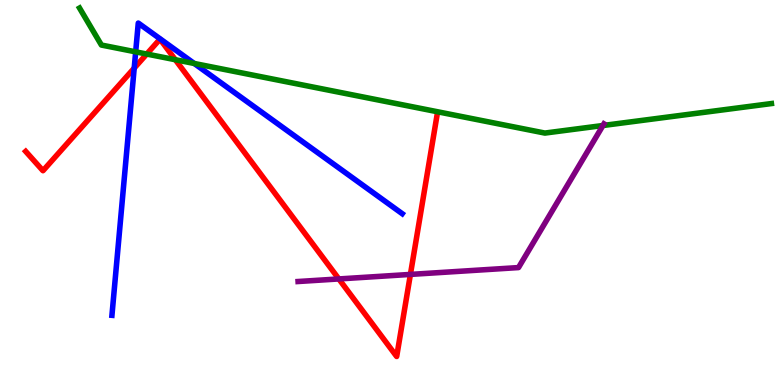[{'lines': ['blue', 'red'], 'intersections': [{'x': 1.73, 'y': 8.23}]}, {'lines': ['green', 'red'], 'intersections': [{'x': 1.89, 'y': 8.6}, {'x': 2.26, 'y': 8.45}]}, {'lines': ['purple', 'red'], 'intersections': [{'x': 4.37, 'y': 2.75}, {'x': 5.3, 'y': 2.87}]}, {'lines': ['blue', 'green'], 'intersections': [{'x': 1.75, 'y': 8.65}, {'x': 2.51, 'y': 8.35}]}, {'lines': ['blue', 'purple'], 'intersections': []}, {'lines': ['green', 'purple'], 'intersections': [{'x': 7.78, 'y': 6.74}]}]